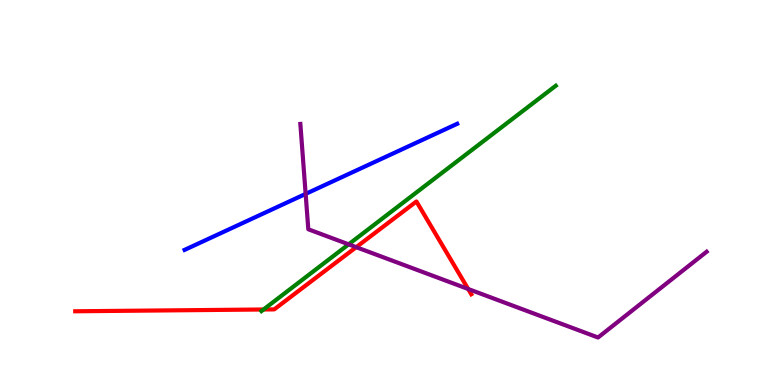[{'lines': ['blue', 'red'], 'intersections': []}, {'lines': ['green', 'red'], 'intersections': [{'x': 3.4, 'y': 1.96}]}, {'lines': ['purple', 'red'], 'intersections': [{'x': 4.6, 'y': 3.58}, {'x': 6.04, 'y': 2.49}]}, {'lines': ['blue', 'green'], 'intersections': []}, {'lines': ['blue', 'purple'], 'intersections': [{'x': 3.94, 'y': 4.96}]}, {'lines': ['green', 'purple'], 'intersections': [{'x': 4.5, 'y': 3.65}]}]